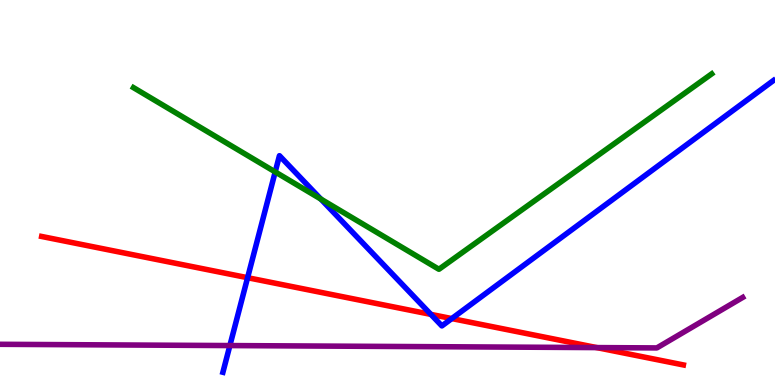[{'lines': ['blue', 'red'], 'intersections': [{'x': 3.19, 'y': 2.79}, {'x': 5.56, 'y': 1.83}, {'x': 5.83, 'y': 1.73}]}, {'lines': ['green', 'red'], 'intersections': []}, {'lines': ['purple', 'red'], 'intersections': [{'x': 7.7, 'y': 0.972}]}, {'lines': ['blue', 'green'], 'intersections': [{'x': 3.55, 'y': 5.53}, {'x': 4.14, 'y': 4.83}]}, {'lines': ['blue', 'purple'], 'intersections': [{'x': 2.97, 'y': 1.02}]}, {'lines': ['green', 'purple'], 'intersections': []}]